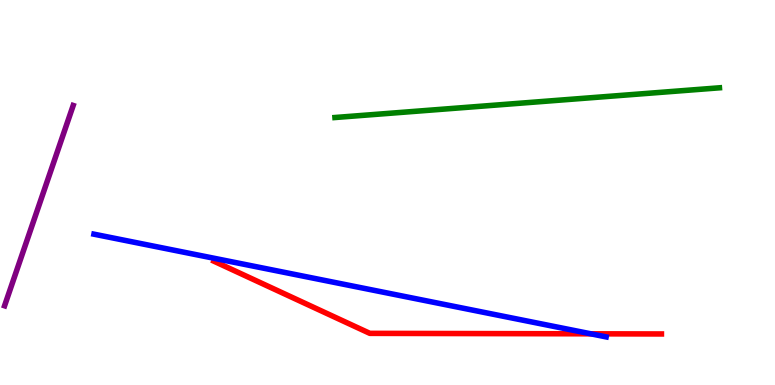[{'lines': ['blue', 'red'], 'intersections': [{'x': 7.62, 'y': 1.33}]}, {'lines': ['green', 'red'], 'intersections': []}, {'lines': ['purple', 'red'], 'intersections': []}, {'lines': ['blue', 'green'], 'intersections': []}, {'lines': ['blue', 'purple'], 'intersections': []}, {'lines': ['green', 'purple'], 'intersections': []}]